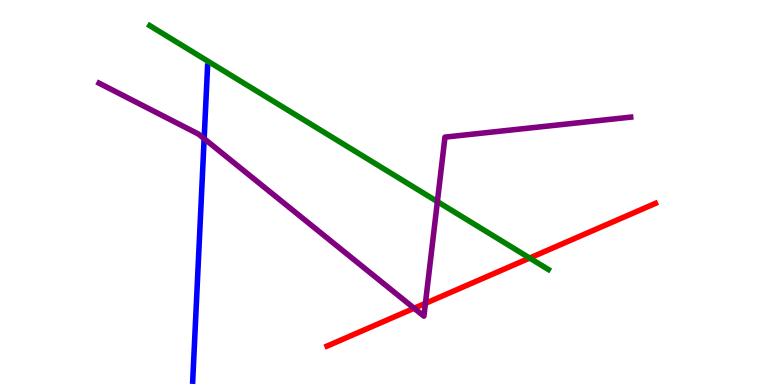[{'lines': ['blue', 'red'], 'intersections': []}, {'lines': ['green', 'red'], 'intersections': [{'x': 6.83, 'y': 3.3}]}, {'lines': ['purple', 'red'], 'intersections': [{'x': 5.34, 'y': 1.99}, {'x': 5.49, 'y': 2.12}]}, {'lines': ['blue', 'green'], 'intersections': []}, {'lines': ['blue', 'purple'], 'intersections': [{'x': 2.63, 'y': 6.4}]}, {'lines': ['green', 'purple'], 'intersections': [{'x': 5.64, 'y': 4.76}]}]